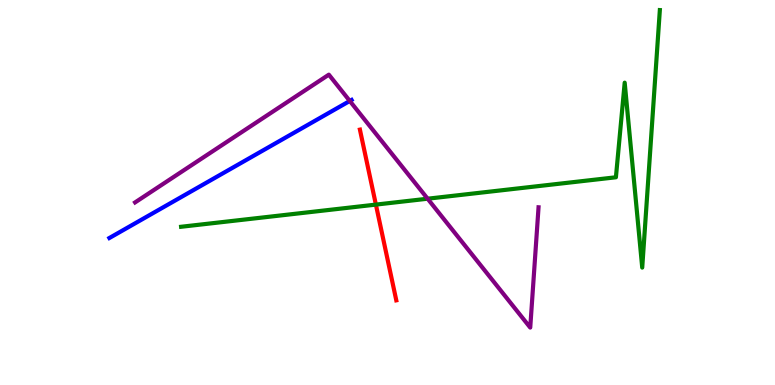[{'lines': ['blue', 'red'], 'intersections': []}, {'lines': ['green', 'red'], 'intersections': [{'x': 4.85, 'y': 4.69}]}, {'lines': ['purple', 'red'], 'intersections': []}, {'lines': ['blue', 'green'], 'intersections': []}, {'lines': ['blue', 'purple'], 'intersections': [{'x': 4.51, 'y': 7.38}]}, {'lines': ['green', 'purple'], 'intersections': [{'x': 5.52, 'y': 4.84}]}]